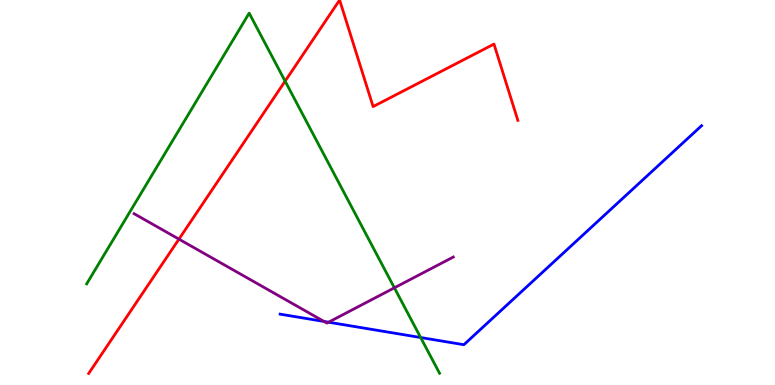[{'lines': ['blue', 'red'], 'intersections': []}, {'lines': ['green', 'red'], 'intersections': [{'x': 3.68, 'y': 7.89}]}, {'lines': ['purple', 'red'], 'intersections': [{'x': 2.31, 'y': 3.79}]}, {'lines': ['blue', 'green'], 'intersections': [{'x': 5.43, 'y': 1.23}]}, {'lines': ['blue', 'purple'], 'intersections': [{'x': 4.18, 'y': 1.65}, {'x': 4.24, 'y': 1.63}]}, {'lines': ['green', 'purple'], 'intersections': [{'x': 5.09, 'y': 2.52}]}]